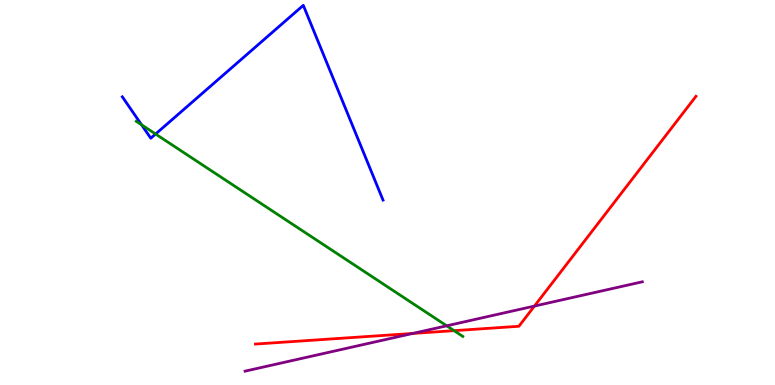[{'lines': ['blue', 'red'], 'intersections': []}, {'lines': ['green', 'red'], 'intersections': [{'x': 5.86, 'y': 1.41}]}, {'lines': ['purple', 'red'], 'intersections': [{'x': 5.33, 'y': 1.34}, {'x': 6.9, 'y': 2.05}]}, {'lines': ['blue', 'green'], 'intersections': [{'x': 1.83, 'y': 6.76}, {'x': 2.01, 'y': 6.52}]}, {'lines': ['blue', 'purple'], 'intersections': []}, {'lines': ['green', 'purple'], 'intersections': [{'x': 5.76, 'y': 1.54}]}]